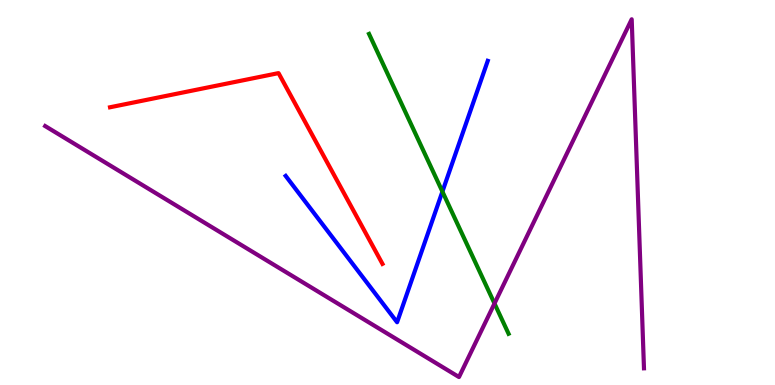[{'lines': ['blue', 'red'], 'intersections': []}, {'lines': ['green', 'red'], 'intersections': []}, {'lines': ['purple', 'red'], 'intersections': []}, {'lines': ['blue', 'green'], 'intersections': [{'x': 5.71, 'y': 5.02}]}, {'lines': ['blue', 'purple'], 'intersections': []}, {'lines': ['green', 'purple'], 'intersections': [{'x': 6.38, 'y': 2.12}]}]